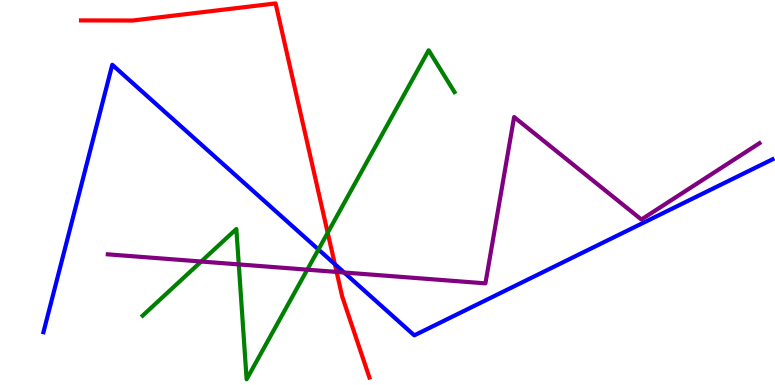[{'lines': ['blue', 'red'], 'intersections': [{'x': 4.32, 'y': 3.14}]}, {'lines': ['green', 'red'], 'intersections': [{'x': 4.23, 'y': 3.95}]}, {'lines': ['purple', 'red'], 'intersections': [{'x': 4.34, 'y': 2.94}]}, {'lines': ['blue', 'green'], 'intersections': [{'x': 4.11, 'y': 3.52}]}, {'lines': ['blue', 'purple'], 'intersections': [{'x': 4.44, 'y': 2.92}]}, {'lines': ['green', 'purple'], 'intersections': [{'x': 2.6, 'y': 3.21}, {'x': 3.08, 'y': 3.13}, {'x': 3.96, 'y': 3.0}]}]